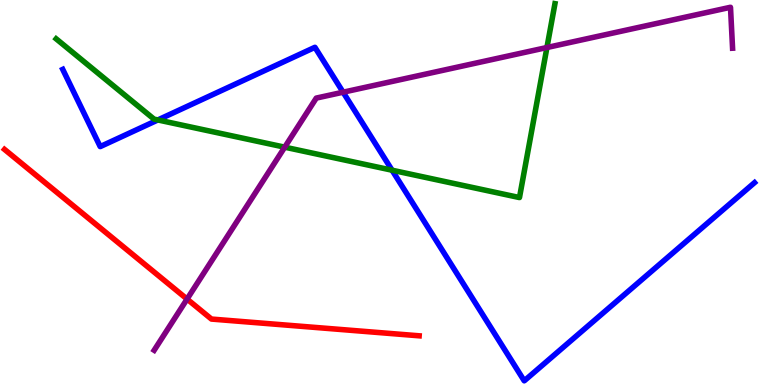[{'lines': ['blue', 'red'], 'intersections': []}, {'lines': ['green', 'red'], 'intersections': []}, {'lines': ['purple', 'red'], 'intersections': [{'x': 2.41, 'y': 2.23}]}, {'lines': ['blue', 'green'], 'intersections': [{'x': 2.04, 'y': 6.88}, {'x': 5.06, 'y': 5.58}]}, {'lines': ['blue', 'purple'], 'intersections': [{'x': 4.43, 'y': 7.61}]}, {'lines': ['green', 'purple'], 'intersections': [{'x': 3.67, 'y': 6.18}, {'x': 7.06, 'y': 8.77}]}]